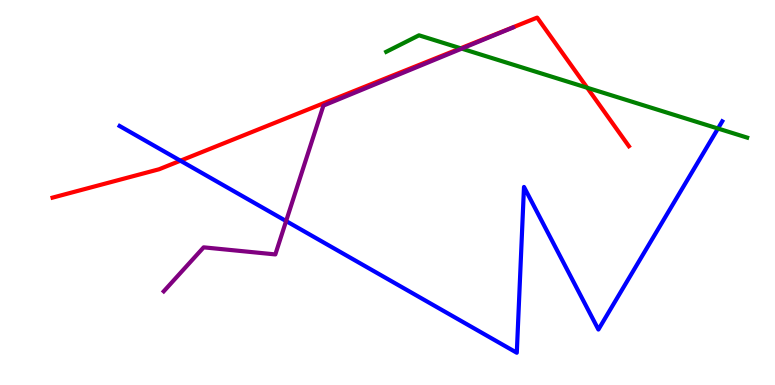[{'lines': ['blue', 'red'], 'intersections': [{'x': 2.33, 'y': 5.83}]}, {'lines': ['green', 'red'], 'intersections': [{'x': 5.94, 'y': 8.75}, {'x': 7.58, 'y': 7.72}]}, {'lines': ['purple', 'red'], 'intersections': []}, {'lines': ['blue', 'green'], 'intersections': [{'x': 9.26, 'y': 6.66}]}, {'lines': ['blue', 'purple'], 'intersections': [{'x': 3.69, 'y': 4.26}]}, {'lines': ['green', 'purple'], 'intersections': [{'x': 5.96, 'y': 8.74}]}]